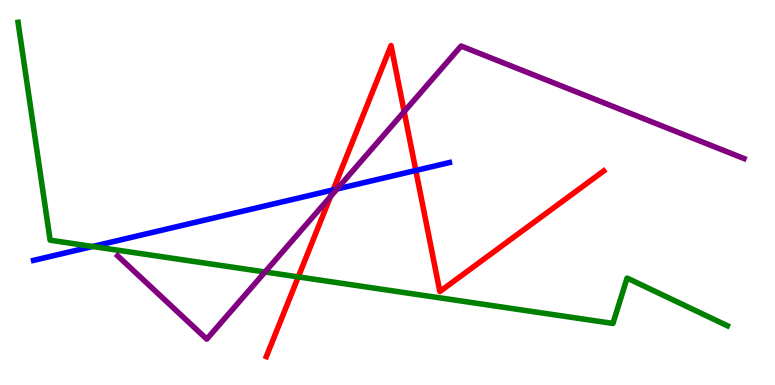[{'lines': ['blue', 'red'], 'intersections': [{'x': 4.3, 'y': 5.07}, {'x': 5.37, 'y': 5.57}]}, {'lines': ['green', 'red'], 'intersections': [{'x': 3.85, 'y': 2.81}]}, {'lines': ['purple', 'red'], 'intersections': [{'x': 4.26, 'y': 4.9}, {'x': 5.21, 'y': 7.1}]}, {'lines': ['blue', 'green'], 'intersections': [{'x': 1.2, 'y': 3.6}]}, {'lines': ['blue', 'purple'], 'intersections': [{'x': 4.35, 'y': 5.09}]}, {'lines': ['green', 'purple'], 'intersections': [{'x': 3.42, 'y': 2.94}]}]